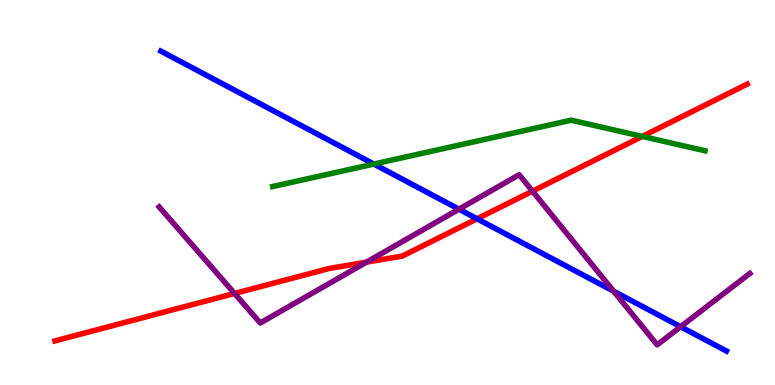[{'lines': ['blue', 'red'], 'intersections': [{'x': 6.16, 'y': 4.32}]}, {'lines': ['green', 'red'], 'intersections': [{'x': 8.29, 'y': 6.46}]}, {'lines': ['purple', 'red'], 'intersections': [{'x': 3.03, 'y': 2.38}, {'x': 4.73, 'y': 3.19}, {'x': 6.87, 'y': 5.03}]}, {'lines': ['blue', 'green'], 'intersections': [{'x': 4.82, 'y': 5.74}]}, {'lines': ['blue', 'purple'], 'intersections': [{'x': 5.92, 'y': 4.57}, {'x': 7.92, 'y': 2.44}, {'x': 8.78, 'y': 1.51}]}, {'lines': ['green', 'purple'], 'intersections': []}]